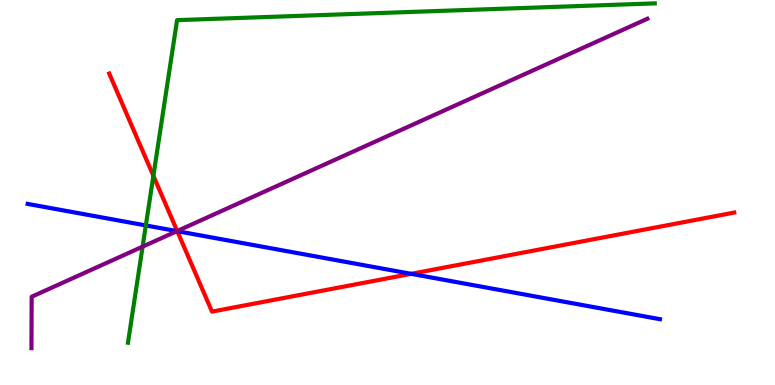[{'lines': ['blue', 'red'], 'intersections': [{'x': 2.29, 'y': 4.0}, {'x': 5.31, 'y': 2.89}]}, {'lines': ['green', 'red'], 'intersections': [{'x': 1.98, 'y': 5.43}]}, {'lines': ['purple', 'red'], 'intersections': [{'x': 2.29, 'y': 4.0}]}, {'lines': ['blue', 'green'], 'intersections': [{'x': 1.88, 'y': 4.14}]}, {'lines': ['blue', 'purple'], 'intersections': [{'x': 2.28, 'y': 4.0}]}, {'lines': ['green', 'purple'], 'intersections': [{'x': 1.84, 'y': 3.59}]}]